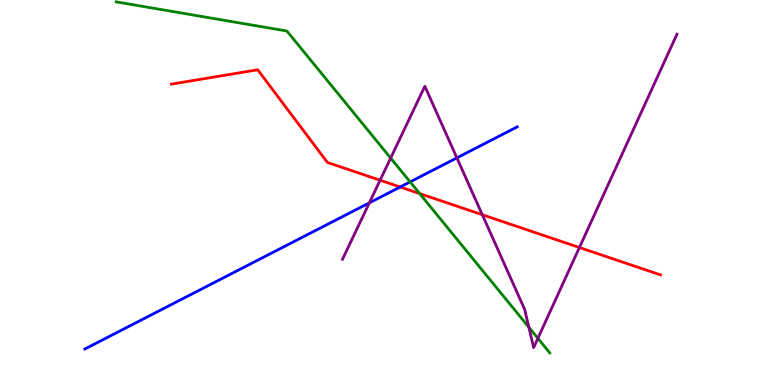[{'lines': ['blue', 'red'], 'intersections': [{'x': 5.16, 'y': 5.14}]}, {'lines': ['green', 'red'], 'intersections': [{'x': 5.42, 'y': 4.97}]}, {'lines': ['purple', 'red'], 'intersections': [{'x': 4.9, 'y': 5.32}, {'x': 6.22, 'y': 4.42}, {'x': 7.48, 'y': 3.57}]}, {'lines': ['blue', 'green'], 'intersections': [{'x': 5.29, 'y': 5.28}]}, {'lines': ['blue', 'purple'], 'intersections': [{'x': 4.77, 'y': 4.73}, {'x': 5.9, 'y': 5.9}]}, {'lines': ['green', 'purple'], 'intersections': [{'x': 5.04, 'y': 5.89}, {'x': 6.82, 'y': 1.5}, {'x': 6.94, 'y': 1.21}]}]